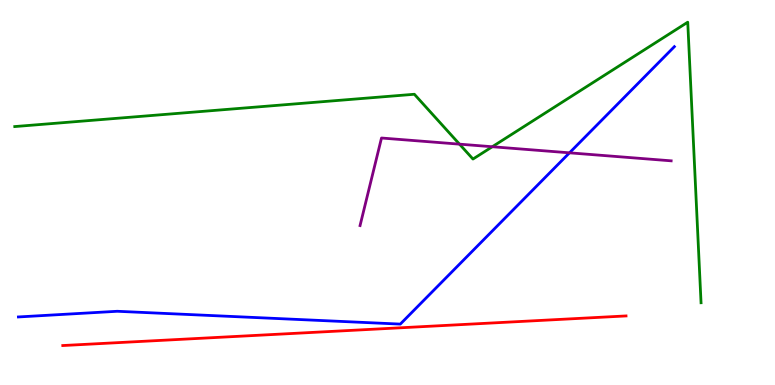[{'lines': ['blue', 'red'], 'intersections': []}, {'lines': ['green', 'red'], 'intersections': []}, {'lines': ['purple', 'red'], 'intersections': []}, {'lines': ['blue', 'green'], 'intersections': []}, {'lines': ['blue', 'purple'], 'intersections': [{'x': 7.35, 'y': 6.03}]}, {'lines': ['green', 'purple'], 'intersections': [{'x': 5.93, 'y': 6.26}, {'x': 6.35, 'y': 6.19}]}]